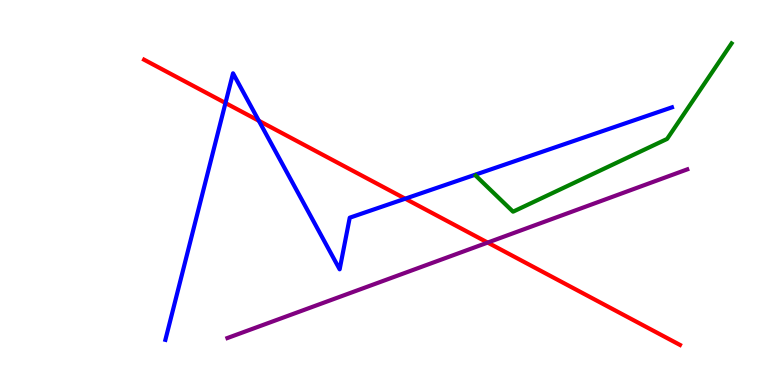[{'lines': ['blue', 'red'], 'intersections': [{'x': 2.91, 'y': 7.32}, {'x': 3.34, 'y': 6.86}, {'x': 5.23, 'y': 4.84}]}, {'lines': ['green', 'red'], 'intersections': []}, {'lines': ['purple', 'red'], 'intersections': [{'x': 6.29, 'y': 3.7}]}, {'lines': ['blue', 'green'], 'intersections': []}, {'lines': ['blue', 'purple'], 'intersections': []}, {'lines': ['green', 'purple'], 'intersections': []}]